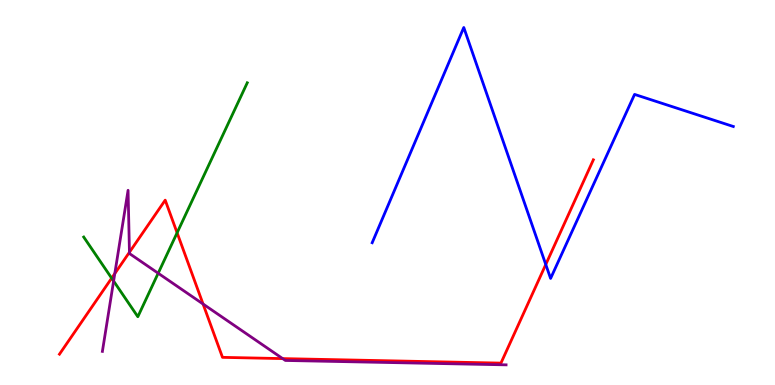[{'lines': ['blue', 'red'], 'intersections': [{'x': 7.04, 'y': 3.13}]}, {'lines': ['green', 'red'], 'intersections': [{'x': 1.44, 'y': 2.77}, {'x': 2.29, 'y': 3.95}]}, {'lines': ['purple', 'red'], 'intersections': [{'x': 1.48, 'y': 2.89}, {'x': 1.67, 'y': 3.45}, {'x': 2.62, 'y': 2.1}, {'x': 3.65, 'y': 0.686}]}, {'lines': ['blue', 'green'], 'intersections': []}, {'lines': ['blue', 'purple'], 'intersections': []}, {'lines': ['green', 'purple'], 'intersections': [{'x': 1.47, 'y': 2.7}, {'x': 2.04, 'y': 2.9}]}]